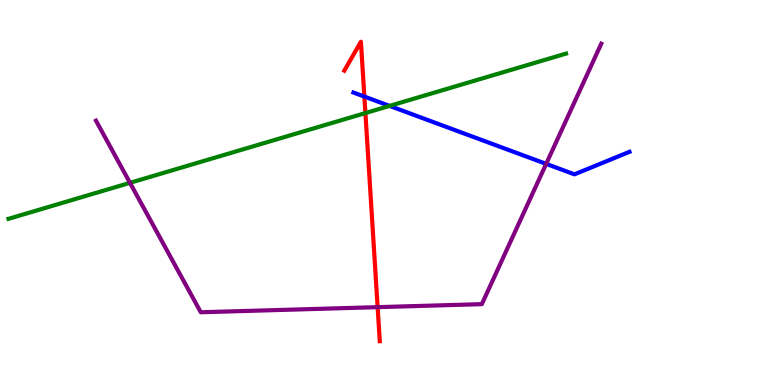[{'lines': ['blue', 'red'], 'intersections': [{'x': 4.7, 'y': 7.49}]}, {'lines': ['green', 'red'], 'intersections': [{'x': 4.71, 'y': 7.06}]}, {'lines': ['purple', 'red'], 'intersections': [{'x': 4.87, 'y': 2.02}]}, {'lines': ['blue', 'green'], 'intersections': [{'x': 5.03, 'y': 7.25}]}, {'lines': ['blue', 'purple'], 'intersections': [{'x': 7.05, 'y': 5.74}]}, {'lines': ['green', 'purple'], 'intersections': [{'x': 1.68, 'y': 5.25}]}]